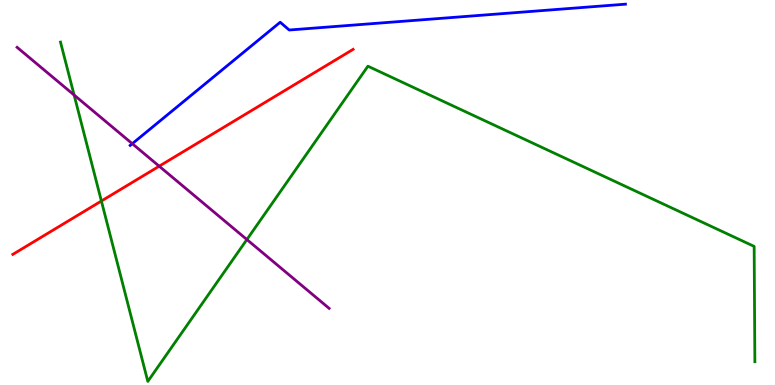[{'lines': ['blue', 'red'], 'intersections': []}, {'lines': ['green', 'red'], 'intersections': [{'x': 1.31, 'y': 4.78}]}, {'lines': ['purple', 'red'], 'intersections': [{'x': 2.05, 'y': 5.68}]}, {'lines': ['blue', 'green'], 'intersections': []}, {'lines': ['blue', 'purple'], 'intersections': [{'x': 1.71, 'y': 6.27}]}, {'lines': ['green', 'purple'], 'intersections': [{'x': 0.956, 'y': 7.53}, {'x': 3.19, 'y': 3.78}]}]